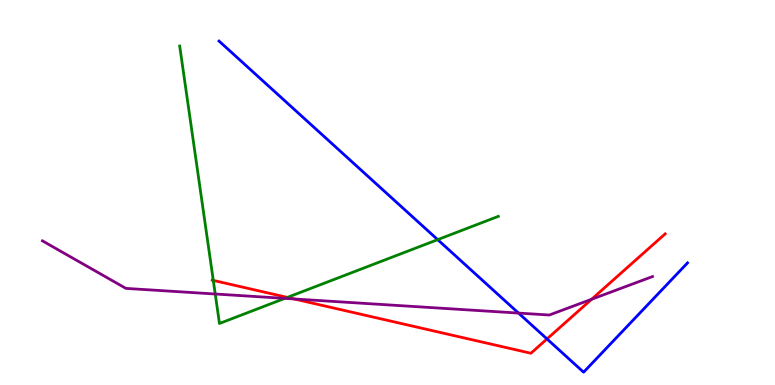[{'lines': ['blue', 'red'], 'intersections': [{'x': 7.06, 'y': 1.2}]}, {'lines': ['green', 'red'], 'intersections': [{'x': 2.75, 'y': 2.72}, {'x': 3.71, 'y': 2.28}]}, {'lines': ['purple', 'red'], 'intersections': [{'x': 3.8, 'y': 2.23}, {'x': 7.63, 'y': 2.23}]}, {'lines': ['blue', 'green'], 'intersections': [{'x': 5.65, 'y': 3.78}]}, {'lines': ['blue', 'purple'], 'intersections': [{'x': 6.69, 'y': 1.87}]}, {'lines': ['green', 'purple'], 'intersections': [{'x': 2.78, 'y': 2.36}, {'x': 3.67, 'y': 2.25}]}]